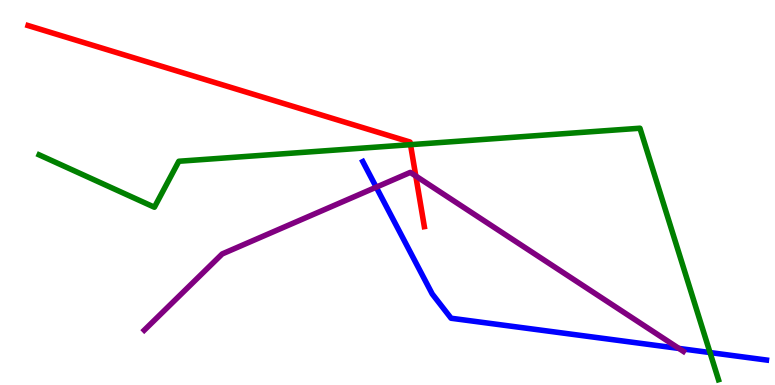[{'lines': ['blue', 'red'], 'intersections': []}, {'lines': ['green', 'red'], 'intersections': [{'x': 5.3, 'y': 6.24}]}, {'lines': ['purple', 'red'], 'intersections': [{'x': 5.37, 'y': 5.43}]}, {'lines': ['blue', 'green'], 'intersections': [{'x': 9.16, 'y': 0.843}]}, {'lines': ['blue', 'purple'], 'intersections': [{'x': 4.85, 'y': 5.14}, {'x': 8.76, 'y': 0.95}]}, {'lines': ['green', 'purple'], 'intersections': []}]